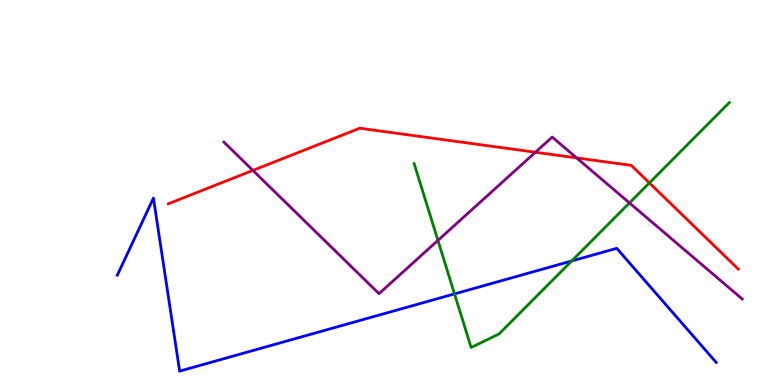[{'lines': ['blue', 'red'], 'intersections': []}, {'lines': ['green', 'red'], 'intersections': [{'x': 8.38, 'y': 5.25}]}, {'lines': ['purple', 'red'], 'intersections': [{'x': 3.26, 'y': 5.57}, {'x': 6.91, 'y': 6.05}, {'x': 7.44, 'y': 5.9}]}, {'lines': ['blue', 'green'], 'intersections': [{'x': 5.86, 'y': 2.37}, {'x': 7.38, 'y': 3.22}]}, {'lines': ['blue', 'purple'], 'intersections': []}, {'lines': ['green', 'purple'], 'intersections': [{'x': 5.65, 'y': 3.76}, {'x': 8.12, 'y': 4.73}]}]